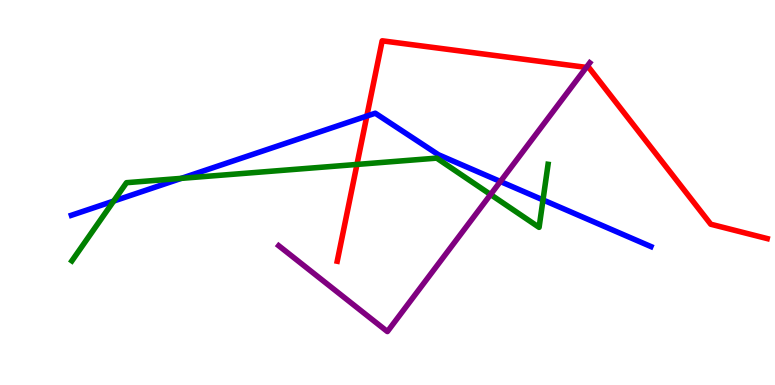[{'lines': ['blue', 'red'], 'intersections': [{'x': 4.73, 'y': 6.99}]}, {'lines': ['green', 'red'], 'intersections': [{'x': 4.61, 'y': 5.73}]}, {'lines': ['purple', 'red'], 'intersections': [{'x': 7.57, 'y': 8.25}]}, {'lines': ['blue', 'green'], 'intersections': [{'x': 1.47, 'y': 4.78}, {'x': 2.34, 'y': 5.37}, {'x': 7.01, 'y': 4.81}]}, {'lines': ['blue', 'purple'], 'intersections': [{'x': 6.46, 'y': 5.29}]}, {'lines': ['green', 'purple'], 'intersections': [{'x': 6.33, 'y': 4.95}]}]